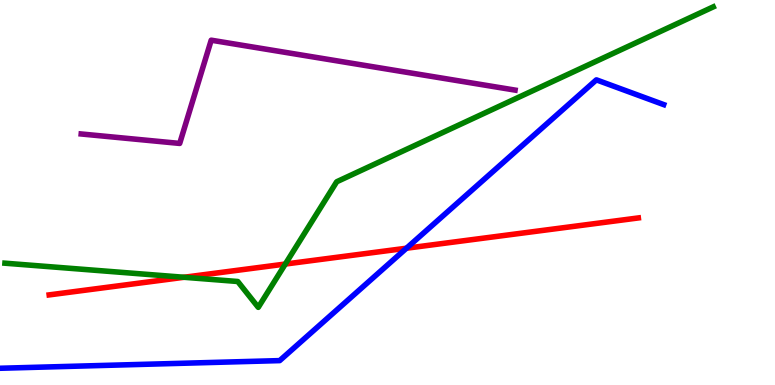[{'lines': ['blue', 'red'], 'intersections': [{'x': 5.24, 'y': 3.55}]}, {'lines': ['green', 'red'], 'intersections': [{'x': 2.37, 'y': 2.8}, {'x': 3.68, 'y': 3.14}]}, {'lines': ['purple', 'red'], 'intersections': []}, {'lines': ['blue', 'green'], 'intersections': []}, {'lines': ['blue', 'purple'], 'intersections': []}, {'lines': ['green', 'purple'], 'intersections': []}]